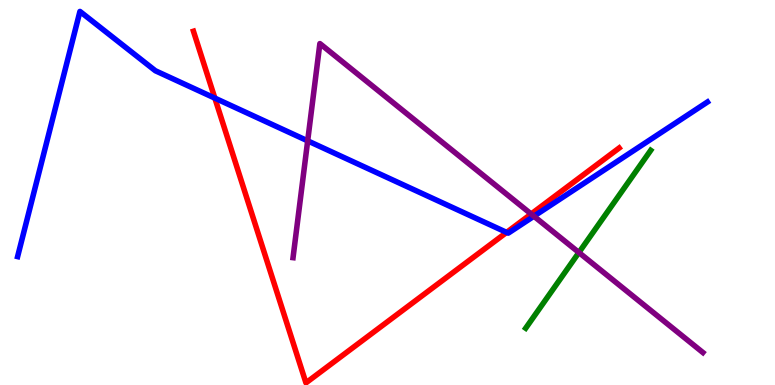[{'lines': ['blue', 'red'], 'intersections': [{'x': 2.77, 'y': 7.45}, {'x': 6.54, 'y': 3.96}]}, {'lines': ['green', 'red'], 'intersections': []}, {'lines': ['purple', 'red'], 'intersections': [{'x': 6.85, 'y': 4.44}]}, {'lines': ['blue', 'green'], 'intersections': []}, {'lines': ['blue', 'purple'], 'intersections': [{'x': 3.97, 'y': 6.34}, {'x': 6.89, 'y': 4.38}]}, {'lines': ['green', 'purple'], 'intersections': [{'x': 7.47, 'y': 3.44}]}]